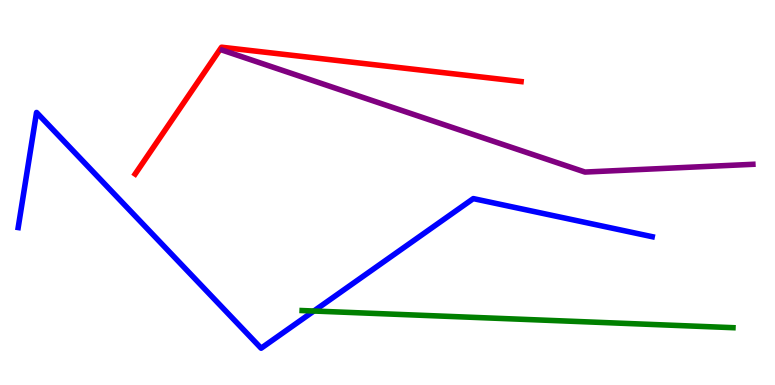[{'lines': ['blue', 'red'], 'intersections': []}, {'lines': ['green', 'red'], 'intersections': []}, {'lines': ['purple', 'red'], 'intersections': []}, {'lines': ['blue', 'green'], 'intersections': [{'x': 4.05, 'y': 1.92}]}, {'lines': ['blue', 'purple'], 'intersections': []}, {'lines': ['green', 'purple'], 'intersections': []}]